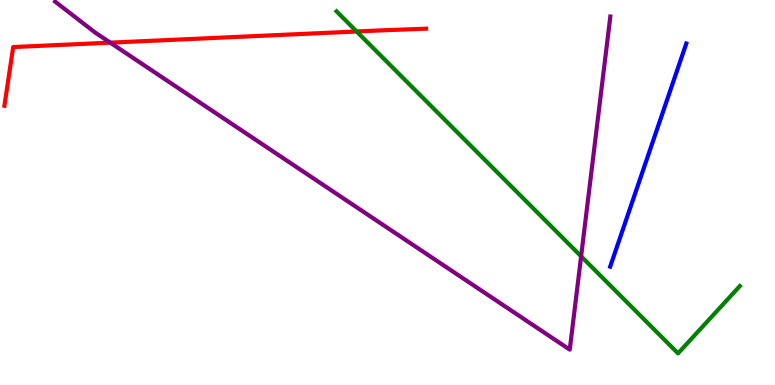[{'lines': ['blue', 'red'], 'intersections': []}, {'lines': ['green', 'red'], 'intersections': [{'x': 4.6, 'y': 9.18}]}, {'lines': ['purple', 'red'], 'intersections': [{'x': 1.42, 'y': 8.89}]}, {'lines': ['blue', 'green'], 'intersections': []}, {'lines': ['blue', 'purple'], 'intersections': []}, {'lines': ['green', 'purple'], 'intersections': [{'x': 7.5, 'y': 3.34}]}]